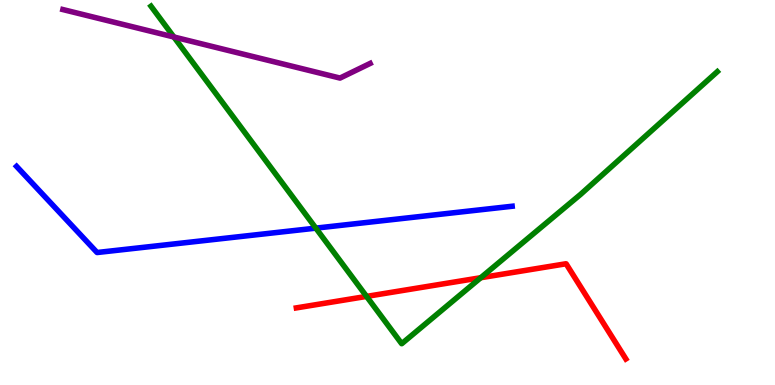[{'lines': ['blue', 'red'], 'intersections': []}, {'lines': ['green', 'red'], 'intersections': [{'x': 4.73, 'y': 2.3}, {'x': 6.2, 'y': 2.79}]}, {'lines': ['purple', 'red'], 'intersections': []}, {'lines': ['blue', 'green'], 'intersections': [{'x': 4.08, 'y': 4.07}]}, {'lines': ['blue', 'purple'], 'intersections': []}, {'lines': ['green', 'purple'], 'intersections': [{'x': 2.24, 'y': 9.04}]}]